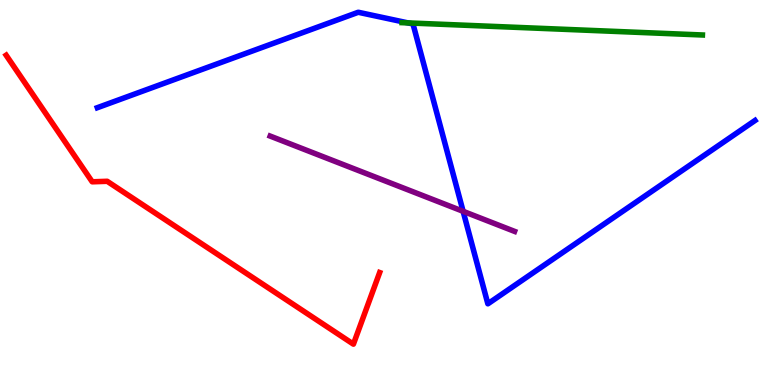[{'lines': ['blue', 'red'], 'intersections': []}, {'lines': ['green', 'red'], 'intersections': []}, {'lines': ['purple', 'red'], 'intersections': []}, {'lines': ['blue', 'green'], 'intersections': [{'x': 5.26, 'y': 9.41}]}, {'lines': ['blue', 'purple'], 'intersections': [{'x': 5.98, 'y': 4.51}]}, {'lines': ['green', 'purple'], 'intersections': []}]